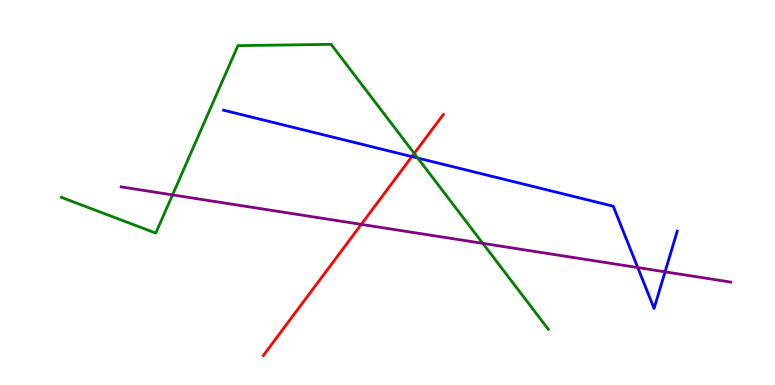[{'lines': ['blue', 'red'], 'intersections': [{'x': 5.31, 'y': 5.93}]}, {'lines': ['green', 'red'], 'intersections': [{'x': 5.35, 'y': 6.01}]}, {'lines': ['purple', 'red'], 'intersections': [{'x': 4.66, 'y': 4.17}]}, {'lines': ['blue', 'green'], 'intersections': [{'x': 5.39, 'y': 5.89}]}, {'lines': ['blue', 'purple'], 'intersections': [{'x': 8.23, 'y': 3.05}, {'x': 8.58, 'y': 2.94}]}, {'lines': ['green', 'purple'], 'intersections': [{'x': 2.23, 'y': 4.94}, {'x': 6.23, 'y': 3.68}]}]